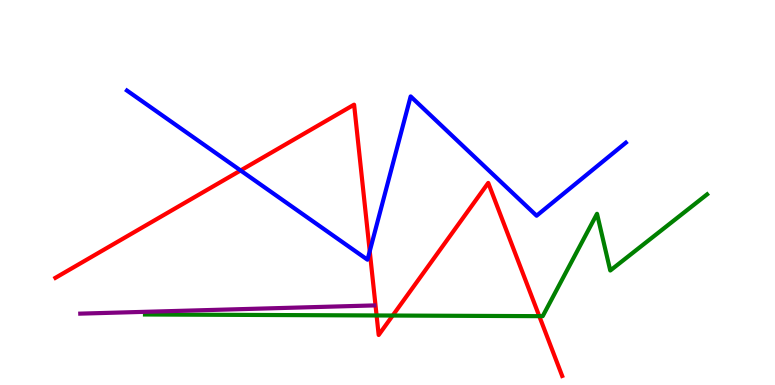[{'lines': ['blue', 'red'], 'intersections': [{'x': 3.1, 'y': 5.57}, {'x': 4.77, 'y': 3.47}]}, {'lines': ['green', 'red'], 'intersections': [{'x': 4.86, 'y': 1.81}, {'x': 5.07, 'y': 1.8}, {'x': 6.96, 'y': 1.79}]}, {'lines': ['purple', 'red'], 'intersections': []}, {'lines': ['blue', 'green'], 'intersections': []}, {'lines': ['blue', 'purple'], 'intersections': []}, {'lines': ['green', 'purple'], 'intersections': []}]